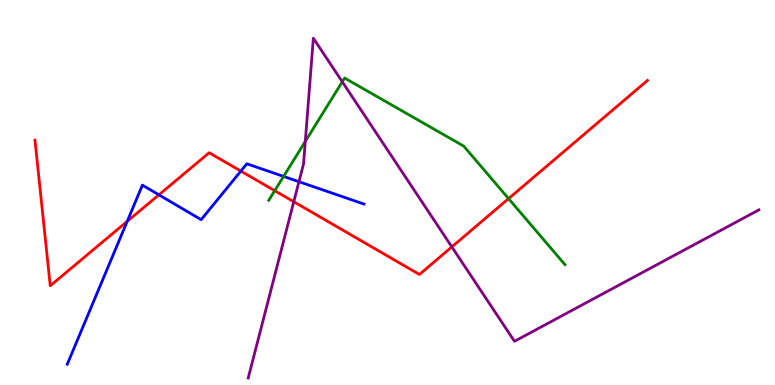[{'lines': ['blue', 'red'], 'intersections': [{'x': 1.64, 'y': 4.25}, {'x': 2.05, 'y': 4.94}, {'x': 3.11, 'y': 5.56}]}, {'lines': ['green', 'red'], 'intersections': [{'x': 3.54, 'y': 5.05}, {'x': 6.56, 'y': 4.84}]}, {'lines': ['purple', 'red'], 'intersections': [{'x': 3.79, 'y': 4.76}, {'x': 5.83, 'y': 3.59}]}, {'lines': ['blue', 'green'], 'intersections': [{'x': 3.66, 'y': 5.42}]}, {'lines': ['blue', 'purple'], 'intersections': [{'x': 3.86, 'y': 5.28}]}, {'lines': ['green', 'purple'], 'intersections': [{'x': 3.94, 'y': 6.33}, {'x': 4.42, 'y': 7.88}]}]